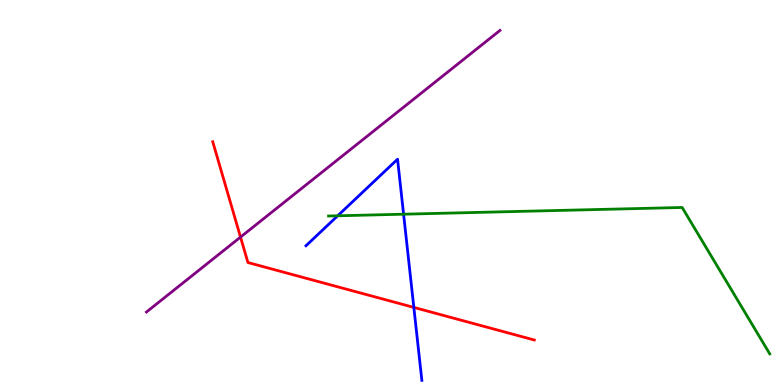[{'lines': ['blue', 'red'], 'intersections': [{'x': 5.34, 'y': 2.02}]}, {'lines': ['green', 'red'], 'intersections': []}, {'lines': ['purple', 'red'], 'intersections': [{'x': 3.1, 'y': 3.84}]}, {'lines': ['blue', 'green'], 'intersections': [{'x': 4.36, 'y': 4.4}, {'x': 5.21, 'y': 4.44}]}, {'lines': ['blue', 'purple'], 'intersections': []}, {'lines': ['green', 'purple'], 'intersections': []}]